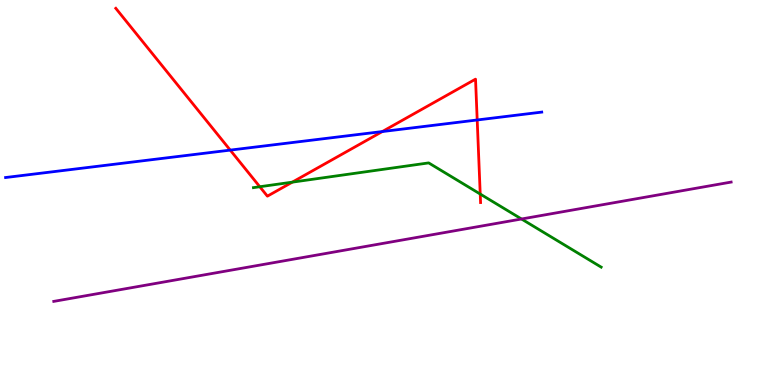[{'lines': ['blue', 'red'], 'intersections': [{'x': 2.97, 'y': 6.1}, {'x': 4.93, 'y': 6.58}, {'x': 6.16, 'y': 6.88}]}, {'lines': ['green', 'red'], 'intersections': [{'x': 3.35, 'y': 5.15}, {'x': 3.77, 'y': 5.27}, {'x': 6.2, 'y': 4.96}]}, {'lines': ['purple', 'red'], 'intersections': []}, {'lines': ['blue', 'green'], 'intersections': []}, {'lines': ['blue', 'purple'], 'intersections': []}, {'lines': ['green', 'purple'], 'intersections': [{'x': 6.73, 'y': 4.31}]}]